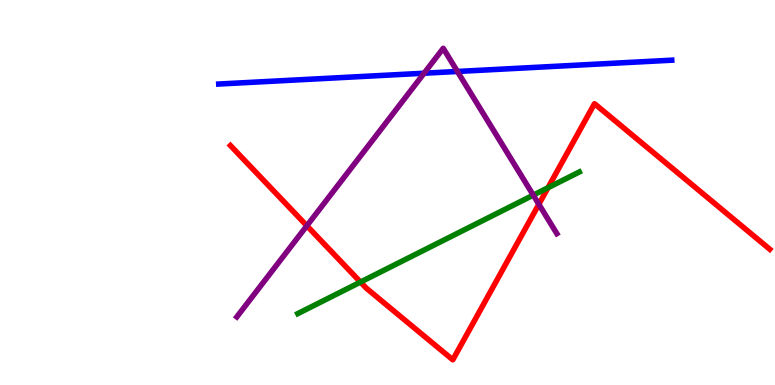[{'lines': ['blue', 'red'], 'intersections': []}, {'lines': ['green', 'red'], 'intersections': [{'x': 4.65, 'y': 2.67}, {'x': 7.07, 'y': 5.12}]}, {'lines': ['purple', 'red'], 'intersections': [{'x': 3.96, 'y': 4.14}, {'x': 6.95, 'y': 4.69}]}, {'lines': ['blue', 'green'], 'intersections': []}, {'lines': ['blue', 'purple'], 'intersections': [{'x': 5.47, 'y': 8.1}, {'x': 5.9, 'y': 8.14}]}, {'lines': ['green', 'purple'], 'intersections': [{'x': 6.88, 'y': 4.93}]}]